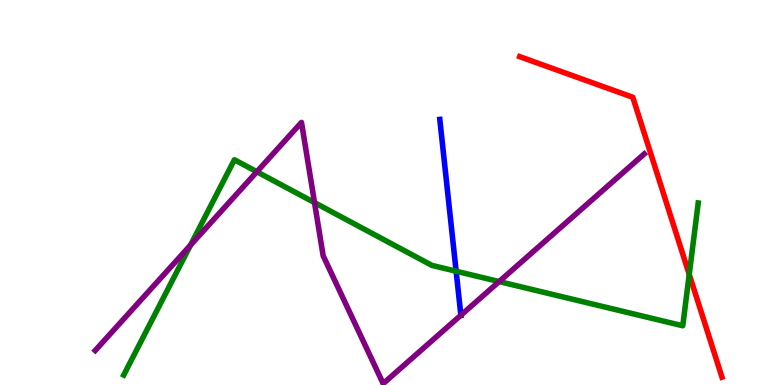[{'lines': ['blue', 'red'], 'intersections': []}, {'lines': ['green', 'red'], 'intersections': [{'x': 8.89, 'y': 2.87}]}, {'lines': ['purple', 'red'], 'intersections': []}, {'lines': ['blue', 'green'], 'intersections': [{'x': 5.89, 'y': 2.95}]}, {'lines': ['blue', 'purple'], 'intersections': [{'x': 5.95, 'y': 1.81}]}, {'lines': ['green', 'purple'], 'intersections': [{'x': 2.46, 'y': 3.63}, {'x': 3.31, 'y': 5.54}, {'x': 4.06, 'y': 4.74}, {'x': 6.44, 'y': 2.69}]}]